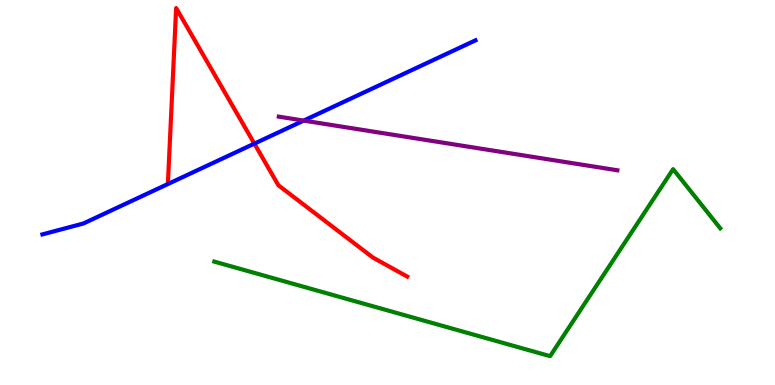[{'lines': ['blue', 'red'], 'intersections': [{'x': 3.28, 'y': 6.27}]}, {'lines': ['green', 'red'], 'intersections': []}, {'lines': ['purple', 'red'], 'intersections': []}, {'lines': ['blue', 'green'], 'intersections': []}, {'lines': ['blue', 'purple'], 'intersections': [{'x': 3.92, 'y': 6.87}]}, {'lines': ['green', 'purple'], 'intersections': []}]